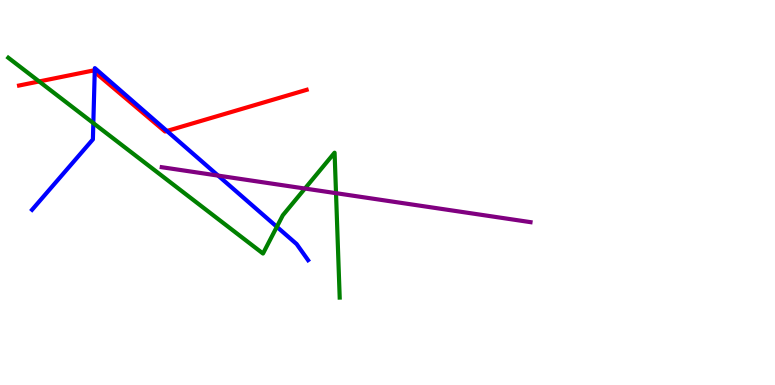[{'lines': ['blue', 'red'], 'intersections': [{'x': 1.22, 'y': 8.13}, {'x': 2.15, 'y': 6.6}]}, {'lines': ['green', 'red'], 'intersections': [{'x': 0.505, 'y': 7.88}]}, {'lines': ['purple', 'red'], 'intersections': []}, {'lines': ['blue', 'green'], 'intersections': [{'x': 1.2, 'y': 6.8}, {'x': 3.57, 'y': 4.11}]}, {'lines': ['blue', 'purple'], 'intersections': [{'x': 2.81, 'y': 5.44}]}, {'lines': ['green', 'purple'], 'intersections': [{'x': 3.93, 'y': 5.1}, {'x': 4.34, 'y': 4.98}]}]